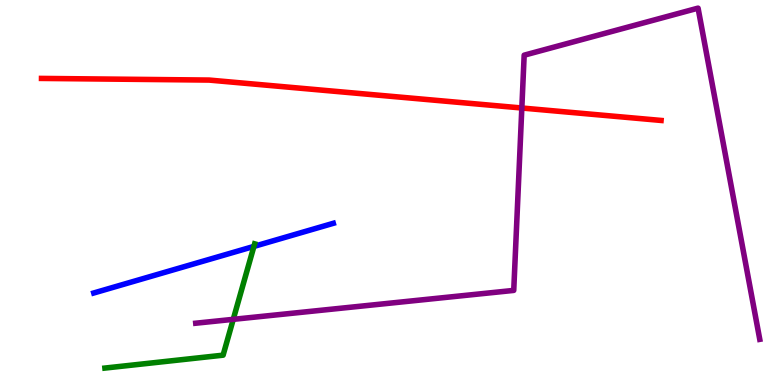[{'lines': ['blue', 'red'], 'intersections': []}, {'lines': ['green', 'red'], 'intersections': []}, {'lines': ['purple', 'red'], 'intersections': [{'x': 6.73, 'y': 7.19}]}, {'lines': ['blue', 'green'], 'intersections': [{'x': 3.28, 'y': 3.6}]}, {'lines': ['blue', 'purple'], 'intersections': []}, {'lines': ['green', 'purple'], 'intersections': [{'x': 3.01, 'y': 1.71}]}]